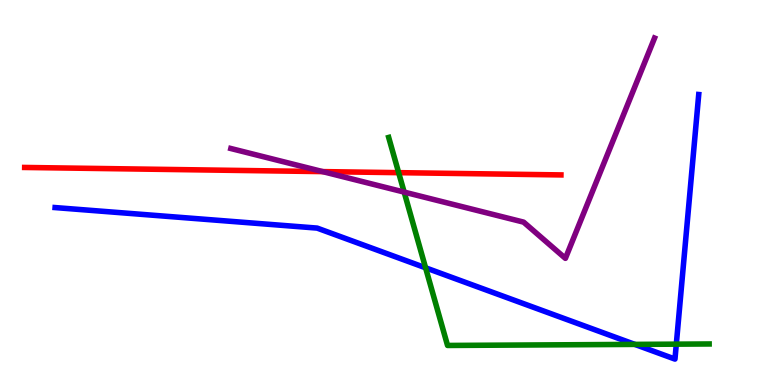[{'lines': ['blue', 'red'], 'intersections': []}, {'lines': ['green', 'red'], 'intersections': [{'x': 5.14, 'y': 5.52}]}, {'lines': ['purple', 'red'], 'intersections': [{'x': 4.16, 'y': 5.54}]}, {'lines': ['blue', 'green'], 'intersections': [{'x': 5.49, 'y': 3.04}, {'x': 8.19, 'y': 1.05}, {'x': 8.73, 'y': 1.06}]}, {'lines': ['blue', 'purple'], 'intersections': []}, {'lines': ['green', 'purple'], 'intersections': [{'x': 5.21, 'y': 5.01}]}]